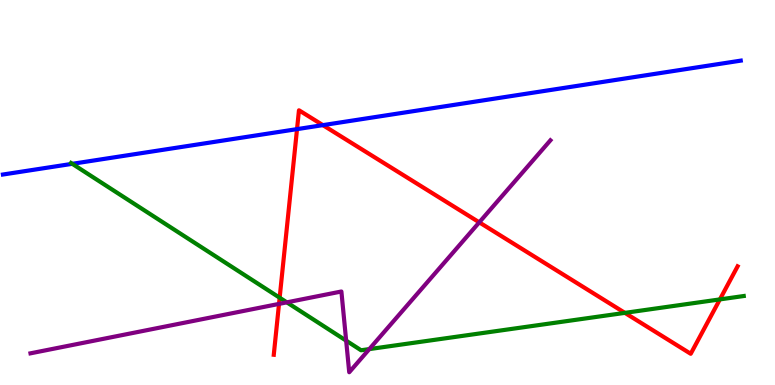[{'lines': ['blue', 'red'], 'intersections': [{'x': 3.83, 'y': 6.65}, {'x': 4.17, 'y': 6.75}]}, {'lines': ['green', 'red'], 'intersections': [{'x': 3.61, 'y': 2.27}, {'x': 8.06, 'y': 1.87}, {'x': 9.29, 'y': 2.22}]}, {'lines': ['purple', 'red'], 'intersections': [{'x': 3.6, 'y': 2.11}, {'x': 6.18, 'y': 4.22}]}, {'lines': ['blue', 'green'], 'intersections': [{'x': 0.933, 'y': 5.74}]}, {'lines': ['blue', 'purple'], 'intersections': []}, {'lines': ['green', 'purple'], 'intersections': [{'x': 3.7, 'y': 2.15}, {'x': 4.47, 'y': 1.15}, {'x': 4.77, 'y': 0.933}]}]